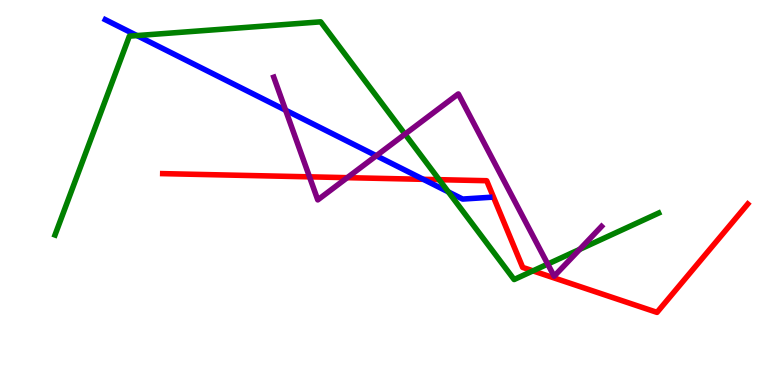[{'lines': ['blue', 'red'], 'intersections': [{'x': 5.46, 'y': 5.34}]}, {'lines': ['green', 'red'], 'intersections': [{'x': 5.67, 'y': 5.33}, {'x': 6.88, 'y': 2.96}]}, {'lines': ['purple', 'red'], 'intersections': [{'x': 3.99, 'y': 5.41}, {'x': 4.48, 'y': 5.39}]}, {'lines': ['blue', 'green'], 'intersections': [{'x': 1.77, 'y': 9.08}, {'x': 5.79, 'y': 5.02}]}, {'lines': ['blue', 'purple'], 'intersections': [{'x': 3.69, 'y': 7.14}, {'x': 4.86, 'y': 5.95}]}, {'lines': ['green', 'purple'], 'intersections': [{'x': 5.23, 'y': 6.52}, {'x': 7.07, 'y': 3.14}, {'x': 7.48, 'y': 3.52}]}]